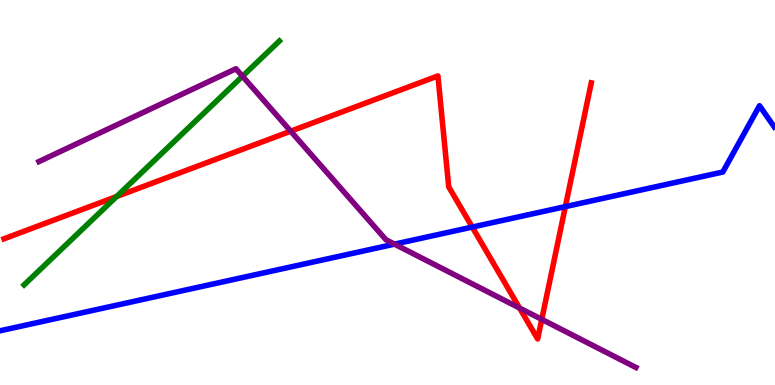[{'lines': ['blue', 'red'], 'intersections': [{'x': 6.09, 'y': 4.1}, {'x': 7.3, 'y': 4.63}]}, {'lines': ['green', 'red'], 'intersections': [{'x': 1.5, 'y': 4.89}]}, {'lines': ['purple', 'red'], 'intersections': [{'x': 3.75, 'y': 6.59}, {'x': 6.7, 'y': 2.0}, {'x': 6.99, 'y': 1.7}]}, {'lines': ['blue', 'green'], 'intersections': []}, {'lines': ['blue', 'purple'], 'intersections': [{'x': 5.09, 'y': 3.66}]}, {'lines': ['green', 'purple'], 'intersections': [{'x': 3.13, 'y': 8.02}]}]